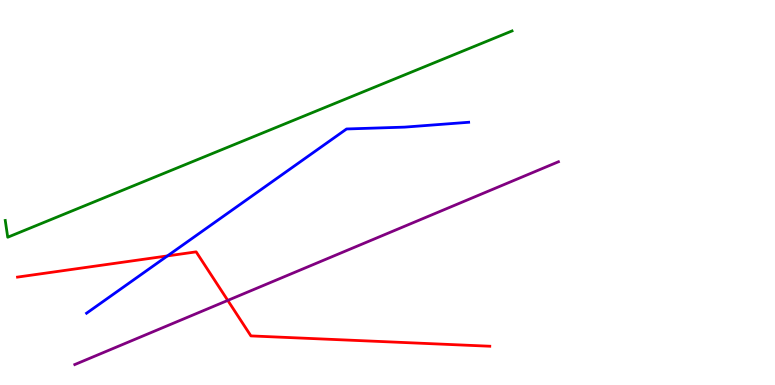[{'lines': ['blue', 'red'], 'intersections': [{'x': 2.16, 'y': 3.35}]}, {'lines': ['green', 'red'], 'intersections': []}, {'lines': ['purple', 'red'], 'intersections': [{'x': 2.94, 'y': 2.2}]}, {'lines': ['blue', 'green'], 'intersections': []}, {'lines': ['blue', 'purple'], 'intersections': []}, {'lines': ['green', 'purple'], 'intersections': []}]